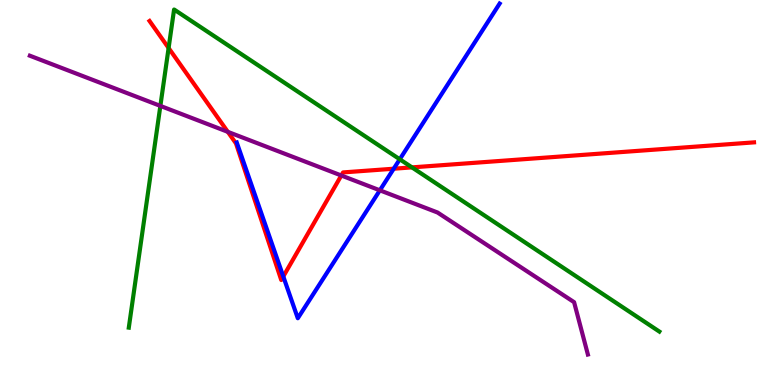[{'lines': ['blue', 'red'], 'intersections': [{'x': 3.66, 'y': 2.82}, {'x': 5.08, 'y': 5.62}]}, {'lines': ['green', 'red'], 'intersections': [{'x': 2.18, 'y': 8.75}, {'x': 5.32, 'y': 5.65}]}, {'lines': ['purple', 'red'], 'intersections': [{'x': 2.94, 'y': 6.58}, {'x': 4.4, 'y': 5.44}]}, {'lines': ['blue', 'green'], 'intersections': [{'x': 5.16, 'y': 5.86}]}, {'lines': ['blue', 'purple'], 'intersections': [{'x': 4.9, 'y': 5.06}]}, {'lines': ['green', 'purple'], 'intersections': [{'x': 2.07, 'y': 7.25}]}]